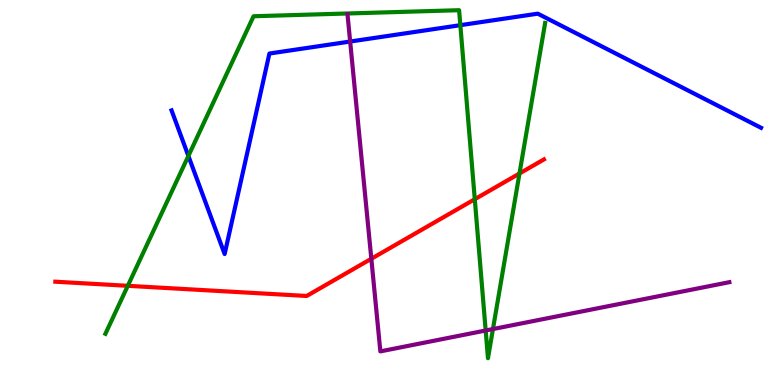[{'lines': ['blue', 'red'], 'intersections': []}, {'lines': ['green', 'red'], 'intersections': [{'x': 1.65, 'y': 2.58}, {'x': 6.13, 'y': 4.83}, {'x': 6.7, 'y': 5.49}]}, {'lines': ['purple', 'red'], 'intersections': [{'x': 4.79, 'y': 3.28}]}, {'lines': ['blue', 'green'], 'intersections': [{'x': 2.43, 'y': 5.95}, {'x': 5.94, 'y': 9.35}]}, {'lines': ['blue', 'purple'], 'intersections': [{'x': 4.52, 'y': 8.92}]}, {'lines': ['green', 'purple'], 'intersections': [{'x': 6.27, 'y': 1.42}, {'x': 6.36, 'y': 1.45}]}]